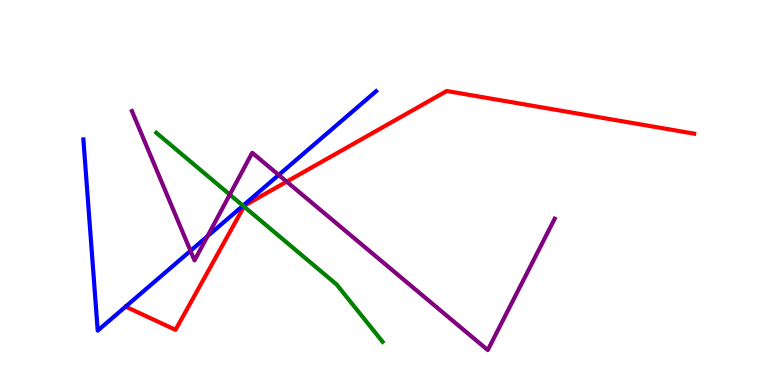[{'lines': ['blue', 'red'], 'intersections': []}, {'lines': ['green', 'red'], 'intersections': [{'x': 3.15, 'y': 4.63}]}, {'lines': ['purple', 'red'], 'intersections': [{'x': 3.7, 'y': 5.28}]}, {'lines': ['blue', 'green'], 'intersections': [{'x': 3.14, 'y': 4.66}]}, {'lines': ['blue', 'purple'], 'intersections': [{'x': 2.46, 'y': 3.49}, {'x': 2.68, 'y': 3.86}, {'x': 3.6, 'y': 5.46}]}, {'lines': ['green', 'purple'], 'intersections': [{'x': 2.97, 'y': 4.95}]}]